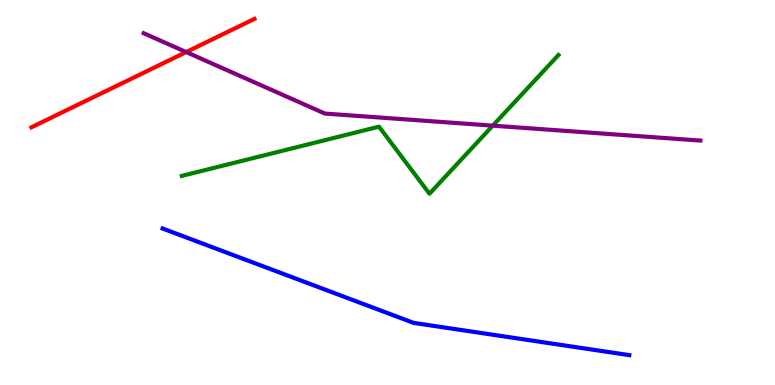[{'lines': ['blue', 'red'], 'intersections': []}, {'lines': ['green', 'red'], 'intersections': []}, {'lines': ['purple', 'red'], 'intersections': [{'x': 2.4, 'y': 8.65}]}, {'lines': ['blue', 'green'], 'intersections': []}, {'lines': ['blue', 'purple'], 'intersections': []}, {'lines': ['green', 'purple'], 'intersections': [{'x': 6.36, 'y': 6.74}]}]